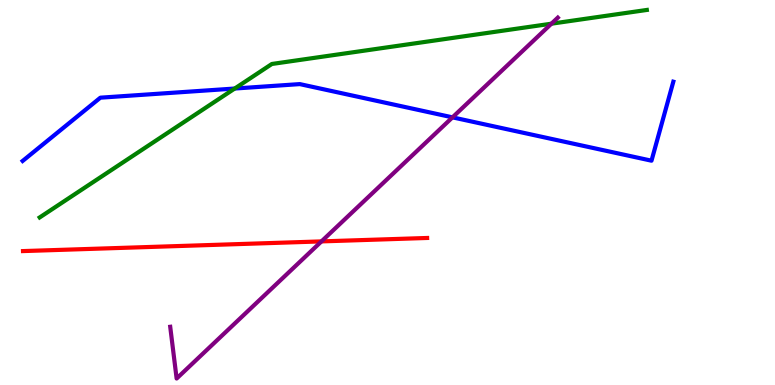[{'lines': ['blue', 'red'], 'intersections': []}, {'lines': ['green', 'red'], 'intersections': []}, {'lines': ['purple', 'red'], 'intersections': [{'x': 4.15, 'y': 3.73}]}, {'lines': ['blue', 'green'], 'intersections': [{'x': 3.03, 'y': 7.7}]}, {'lines': ['blue', 'purple'], 'intersections': [{'x': 5.84, 'y': 6.95}]}, {'lines': ['green', 'purple'], 'intersections': [{'x': 7.12, 'y': 9.38}]}]